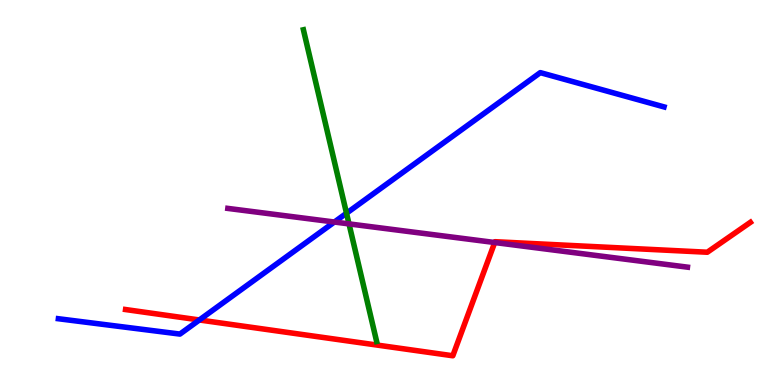[{'lines': ['blue', 'red'], 'intersections': [{'x': 2.57, 'y': 1.69}]}, {'lines': ['green', 'red'], 'intersections': []}, {'lines': ['purple', 'red'], 'intersections': [{'x': 6.38, 'y': 3.7}]}, {'lines': ['blue', 'green'], 'intersections': [{'x': 4.47, 'y': 4.46}]}, {'lines': ['blue', 'purple'], 'intersections': [{'x': 4.31, 'y': 4.23}]}, {'lines': ['green', 'purple'], 'intersections': [{'x': 4.5, 'y': 4.18}]}]